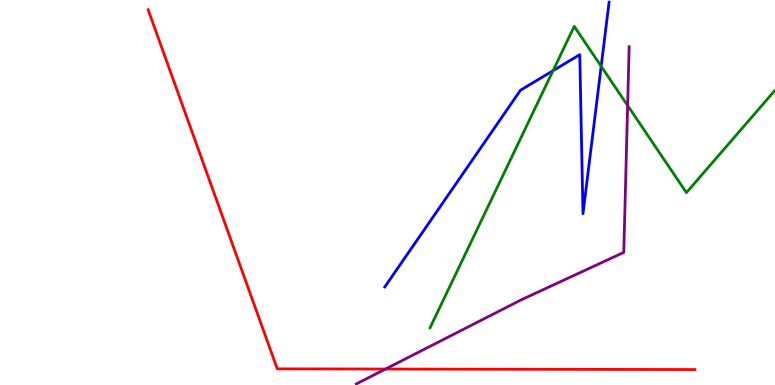[{'lines': ['blue', 'red'], 'intersections': []}, {'lines': ['green', 'red'], 'intersections': []}, {'lines': ['purple', 'red'], 'intersections': [{'x': 4.97, 'y': 0.415}]}, {'lines': ['blue', 'green'], 'intersections': [{'x': 7.14, 'y': 8.16}, {'x': 7.76, 'y': 8.28}]}, {'lines': ['blue', 'purple'], 'intersections': []}, {'lines': ['green', 'purple'], 'intersections': [{'x': 8.1, 'y': 7.26}]}]